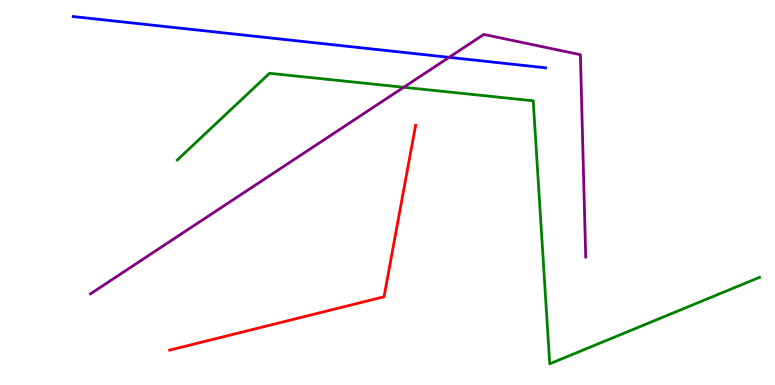[{'lines': ['blue', 'red'], 'intersections': []}, {'lines': ['green', 'red'], 'intersections': []}, {'lines': ['purple', 'red'], 'intersections': []}, {'lines': ['blue', 'green'], 'intersections': []}, {'lines': ['blue', 'purple'], 'intersections': [{'x': 5.79, 'y': 8.51}]}, {'lines': ['green', 'purple'], 'intersections': [{'x': 5.21, 'y': 7.73}]}]